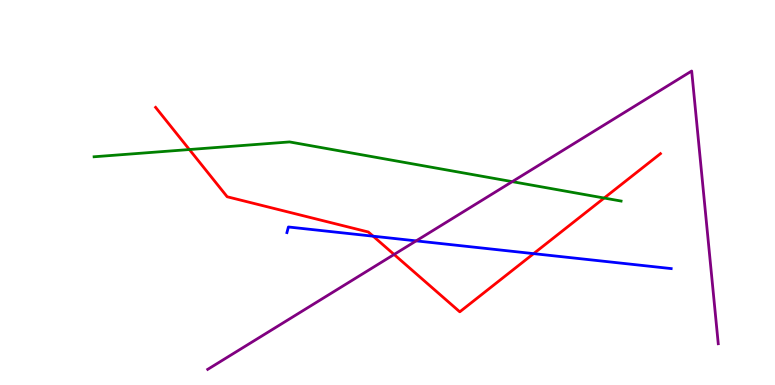[{'lines': ['blue', 'red'], 'intersections': [{'x': 4.81, 'y': 3.87}, {'x': 6.89, 'y': 3.41}]}, {'lines': ['green', 'red'], 'intersections': [{'x': 2.44, 'y': 6.12}, {'x': 7.8, 'y': 4.86}]}, {'lines': ['purple', 'red'], 'intersections': [{'x': 5.09, 'y': 3.39}]}, {'lines': ['blue', 'green'], 'intersections': []}, {'lines': ['blue', 'purple'], 'intersections': [{'x': 5.37, 'y': 3.74}]}, {'lines': ['green', 'purple'], 'intersections': [{'x': 6.61, 'y': 5.28}]}]